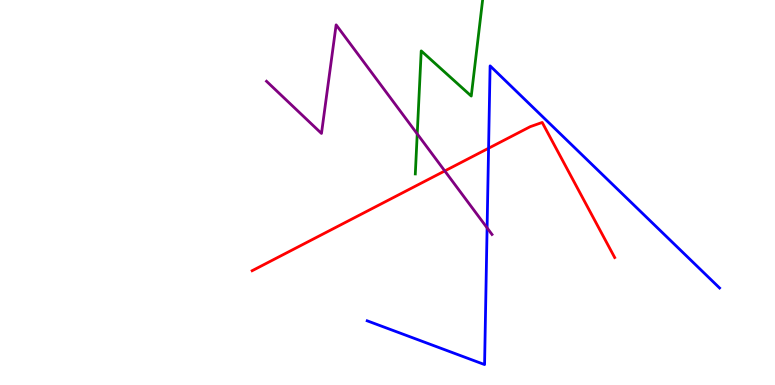[{'lines': ['blue', 'red'], 'intersections': [{'x': 6.3, 'y': 6.15}]}, {'lines': ['green', 'red'], 'intersections': []}, {'lines': ['purple', 'red'], 'intersections': [{'x': 5.74, 'y': 5.56}]}, {'lines': ['blue', 'green'], 'intersections': []}, {'lines': ['blue', 'purple'], 'intersections': [{'x': 6.29, 'y': 4.08}]}, {'lines': ['green', 'purple'], 'intersections': [{'x': 5.38, 'y': 6.52}]}]